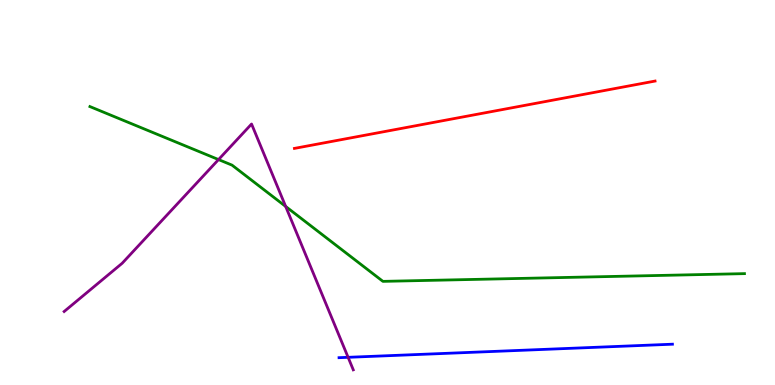[{'lines': ['blue', 'red'], 'intersections': []}, {'lines': ['green', 'red'], 'intersections': []}, {'lines': ['purple', 'red'], 'intersections': []}, {'lines': ['blue', 'green'], 'intersections': []}, {'lines': ['blue', 'purple'], 'intersections': [{'x': 4.49, 'y': 0.719}]}, {'lines': ['green', 'purple'], 'intersections': [{'x': 2.82, 'y': 5.86}, {'x': 3.69, 'y': 4.64}]}]